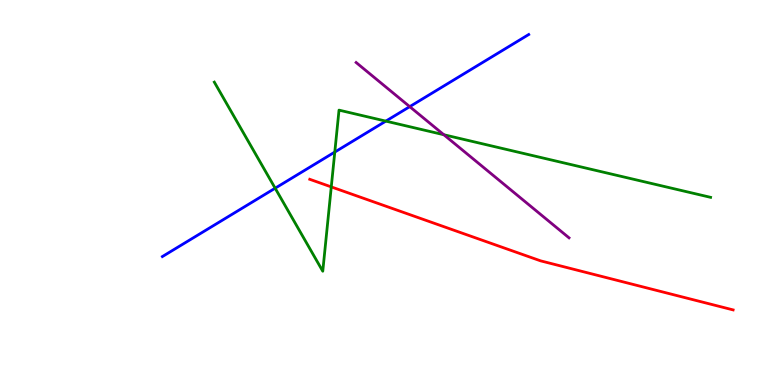[{'lines': ['blue', 'red'], 'intersections': []}, {'lines': ['green', 'red'], 'intersections': [{'x': 4.27, 'y': 5.15}]}, {'lines': ['purple', 'red'], 'intersections': []}, {'lines': ['blue', 'green'], 'intersections': [{'x': 3.55, 'y': 5.11}, {'x': 4.32, 'y': 6.05}, {'x': 4.98, 'y': 6.85}]}, {'lines': ['blue', 'purple'], 'intersections': [{'x': 5.29, 'y': 7.23}]}, {'lines': ['green', 'purple'], 'intersections': [{'x': 5.73, 'y': 6.5}]}]